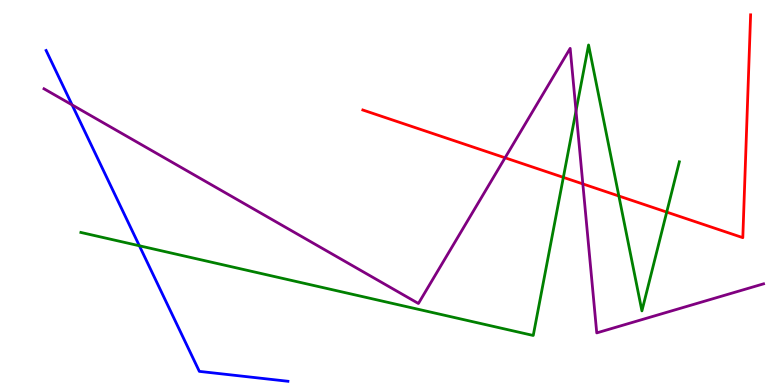[{'lines': ['blue', 'red'], 'intersections': []}, {'lines': ['green', 'red'], 'intersections': [{'x': 7.27, 'y': 5.39}, {'x': 7.99, 'y': 4.91}, {'x': 8.6, 'y': 4.49}]}, {'lines': ['purple', 'red'], 'intersections': [{'x': 6.52, 'y': 5.9}, {'x': 7.52, 'y': 5.22}]}, {'lines': ['blue', 'green'], 'intersections': [{'x': 1.8, 'y': 3.62}]}, {'lines': ['blue', 'purple'], 'intersections': [{'x': 0.93, 'y': 7.28}]}, {'lines': ['green', 'purple'], 'intersections': [{'x': 7.43, 'y': 7.12}]}]